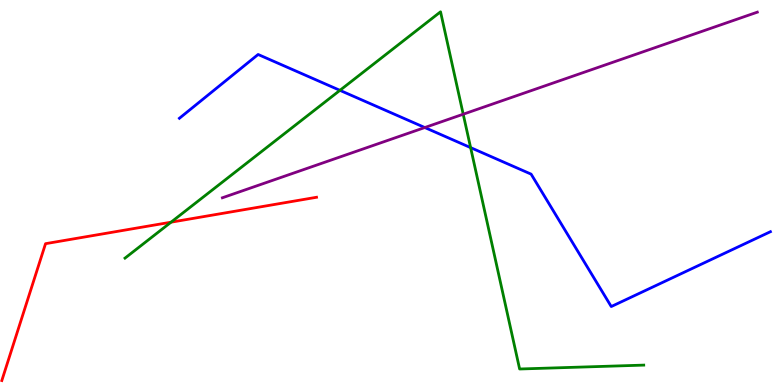[{'lines': ['blue', 'red'], 'intersections': []}, {'lines': ['green', 'red'], 'intersections': [{'x': 2.21, 'y': 4.23}]}, {'lines': ['purple', 'red'], 'intersections': []}, {'lines': ['blue', 'green'], 'intersections': [{'x': 4.39, 'y': 7.65}, {'x': 6.07, 'y': 6.17}]}, {'lines': ['blue', 'purple'], 'intersections': [{'x': 5.48, 'y': 6.69}]}, {'lines': ['green', 'purple'], 'intersections': [{'x': 5.98, 'y': 7.03}]}]